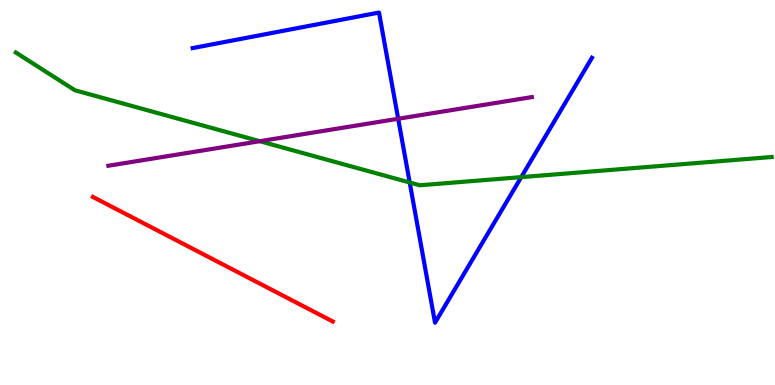[{'lines': ['blue', 'red'], 'intersections': []}, {'lines': ['green', 'red'], 'intersections': []}, {'lines': ['purple', 'red'], 'intersections': []}, {'lines': ['blue', 'green'], 'intersections': [{'x': 5.29, 'y': 5.26}, {'x': 6.73, 'y': 5.4}]}, {'lines': ['blue', 'purple'], 'intersections': [{'x': 5.14, 'y': 6.92}]}, {'lines': ['green', 'purple'], 'intersections': [{'x': 3.35, 'y': 6.33}]}]